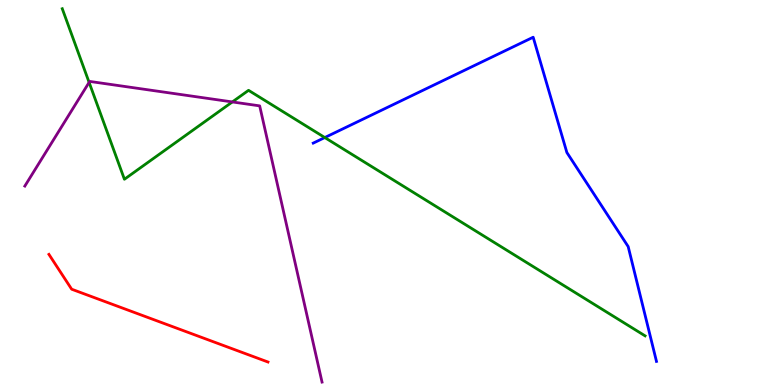[{'lines': ['blue', 'red'], 'intersections': []}, {'lines': ['green', 'red'], 'intersections': []}, {'lines': ['purple', 'red'], 'intersections': []}, {'lines': ['blue', 'green'], 'intersections': [{'x': 4.19, 'y': 6.43}]}, {'lines': ['blue', 'purple'], 'intersections': []}, {'lines': ['green', 'purple'], 'intersections': [{'x': 1.15, 'y': 7.86}, {'x': 3.0, 'y': 7.35}]}]